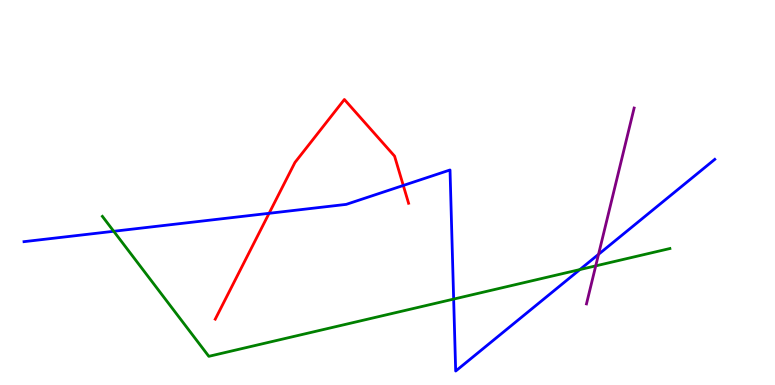[{'lines': ['blue', 'red'], 'intersections': [{'x': 3.47, 'y': 4.46}, {'x': 5.2, 'y': 5.18}]}, {'lines': ['green', 'red'], 'intersections': []}, {'lines': ['purple', 'red'], 'intersections': []}, {'lines': ['blue', 'green'], 'intersections': [{'x': 1.47, 'y': 3.99}, {'x': 5.85, 'y': 2.23}, {'x': 7.48, 'y': 3.0}]}, {'lines': ['blue', 'purple'], 'intersections': [{'x': 7.72, 'y': 3.39}]}, {'lines': ['green', 'purple'], 'intersections': [{'x': 7.69, 'y': 3.09}]}]